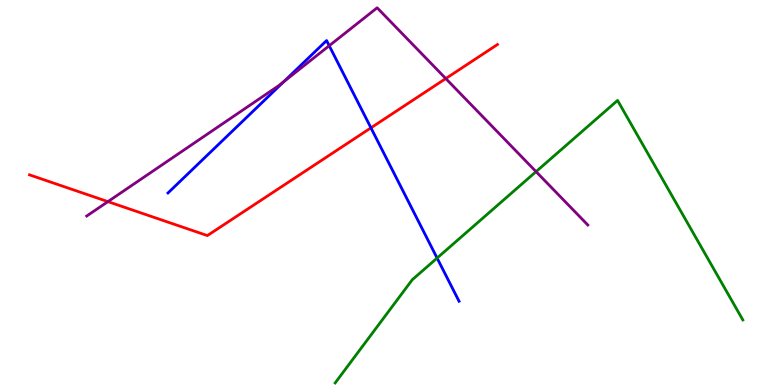[{'lines': ['blue', 'red'], 'intersections': [{'x': 4.79, 'y': 6.68}]}, {'lines': ['green', 'red'], 'intersections': []}, {'lines': ['purple', 'red'], 'intersections': [{'x': 1.39, 'y': 4.76}, {'x': 5.75, 'y': 7.96}]}, {'lines': ['blue', 'green'], 'intersections': [{'x': 5.64, 'y': 3.3}]}, {'lines': ['blue', 'purple'], 'intersections': [{'x': 3.66, 'y': 7.88}, {'x': 4.25, 'y': 8.81}]}, {'lines': ['green', 'purple'], 'intersections': [{'x': 6.92, 'y': 5.54}]}]